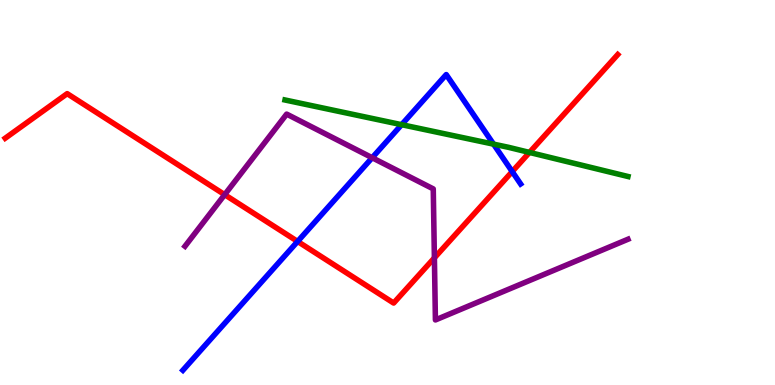[{'lines': ['blue', 'red'], 'intersections': [{'x': 3.84, 'y': 3.73}, {'x': 6.61, 'y': 5.54}]}, {'lines': ['green', 'red'], 'intersections': [{'x': 6.83, 'y': 6.04}]}, {'lines': ['purple', 'red'], 'intersections': [{'x': 2.9, 'y': 4.94}, {'x': 5.61, 'y': 3.3}]}, {'lines': ['blue', 'green'], 'intersections': [{'x': 5.18, 'y': 6.76}, {'x': 6.37, 'y': 6.26}]}, {'lines': ['blue', 'purple'], 'intersections': [{'x': 4.8, 'y': 5.9}]}, {'lines': ['green', 'purple'], 'intersections': []}]